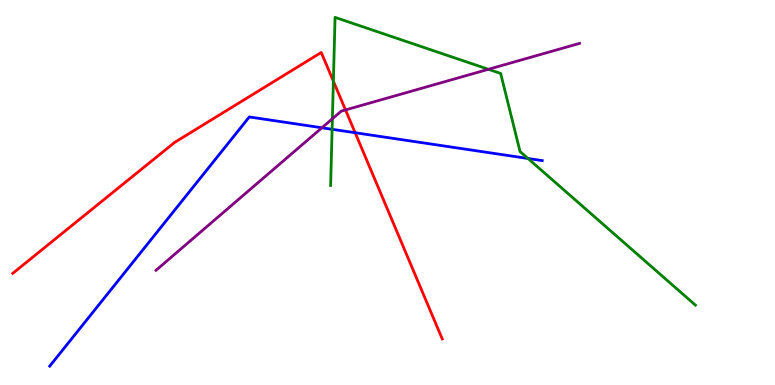[{'lines': ['blue', 'red'], 'intersections': [{'x': 4.58, 'y': 6.55}]}, {'lines': ['green', 'red'], 'intersections': [{'x': 4.3, 'y': 7.89}]}, {'lines': ['purple', 'red'], 'intersections': [{'x': 4.46, 'y': 7.14}]}, {'lines': ['blue', 'green'], 'intersections': [{'x': 4.29, 'y': 6.64}, {'x': 6.81, 'y': 5.88}]}, {'lines': ['blue', 'purple'], 'intersections': [{'x': 4.15, 'y': 6.68}]}, {'lines': ['green', 'purple'], 'intersections': [{'x': 4.29, 'y': 6.91}, {'x': 6.3, 'y': 8.2}]}]